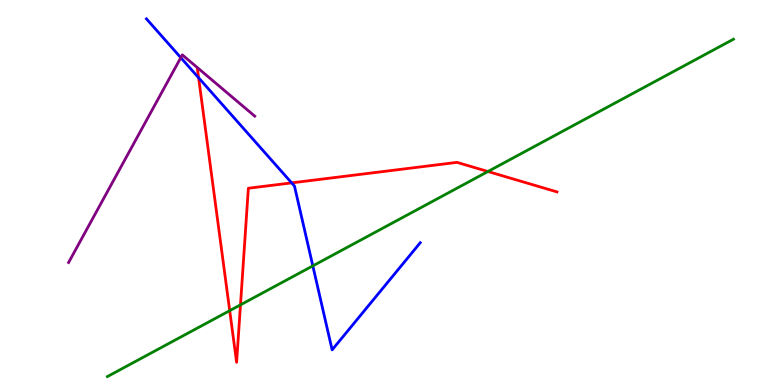[{'lines': ['blue', 'red'], 'intersections': [{'x': 2.56, 'y': 7.98}, {'x': 3.76, 'y': 5.25}]}, {'lines': ['green', 'red'], 'intersections': [{'x': 2.96, 'y': 1.93}, {'x': 3.1, 'y': 2.08}, {'x': 6.3, 'y': 5.55}]}, {'lines': ['purple', 'red'], 'intersections': []}, {'lines': ['blue', 'green'], 'intersections': [{'x': 4.04, 'y': 3.09}]}, {'lines': ['blue', 'purple'], 'intersections': [{'x': 2.33, 'y': 8.5}]}, {'lines': ['green', 'purple'], 'intersections': []}]